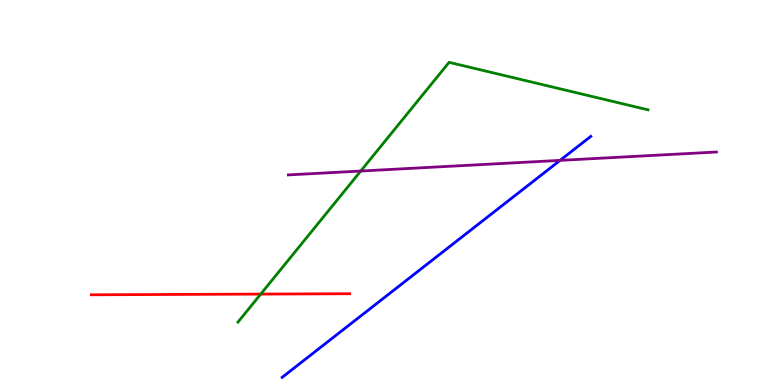[{'lines': ['blue', 'red'], 'intersections': []}, {'lines': ['green', 'red'], 'intersections': [{'x': 3.36, 'y': 2.36}]}, {'lines': ['purple', 'red'], 'intersections': []}, {'lines': ['blue', 'green'], 'intersections': []}, {'lines': ['blue', 'purple'], 'intersections': [{'x': 7.23, 'y': 5.83}]}, {'lines': ['green', 'purple'], 'intersections': [{'x': 4.65, 'y': 5.56}]}]